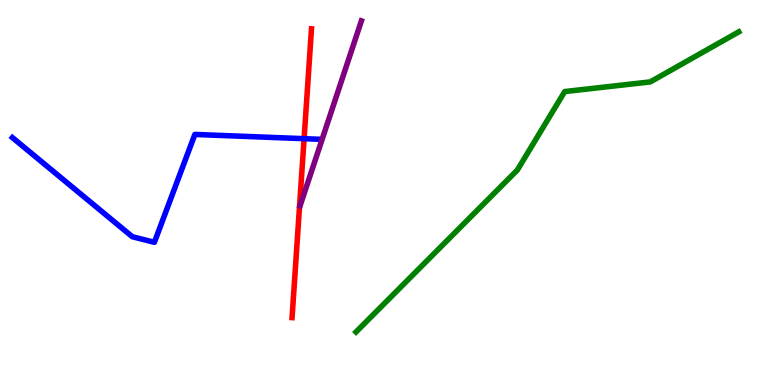[{'lines': ['blue', 'red'], 'intersections': [{'x': 3.92, 'y': 6.4}]}, {'lines': ['green', 'red'], 'intersections': []}, {'lines': ['purple', 'red'], 'intersections': []}, {'lines': ['blue', 'green'], 'intersections': []}, {'lines': ['blue', 'purple'], 'intersections': []}, {'lines': ['green', 'purple'], 'intersections': []}]